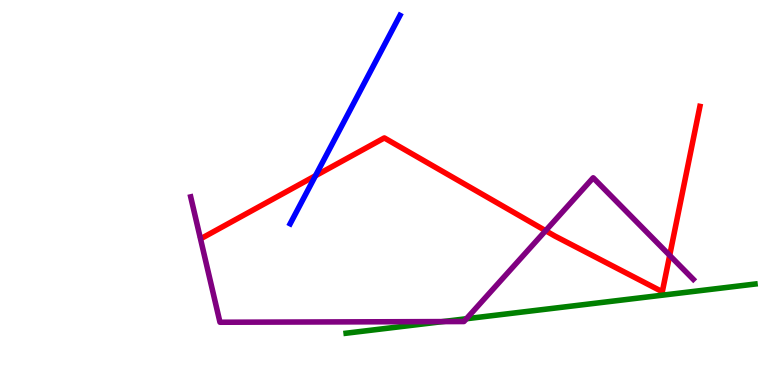[{'lines': ['blue', 'red'], 'intersections': [{'x': 4.07, 'y': 5.44}]}, {'lines': ['green', 'red'], 'intersections': []}, {'lines': ['purple', 'red'], 'intersections': [{'x': 7.04, 'y': 4.01}, {'x': 8.64, 'y': 3.37}]}, {'lines': ['blue', 'green'], 'intersections': []}, {'lines': ['blue', 'purple'], 'intersections': []}, {'lines': ['green', 'purple'], 'intersections': [{'x': 5.71, 'y': 1.65}, {'x': 6.02, 'y': 1.72}]}]